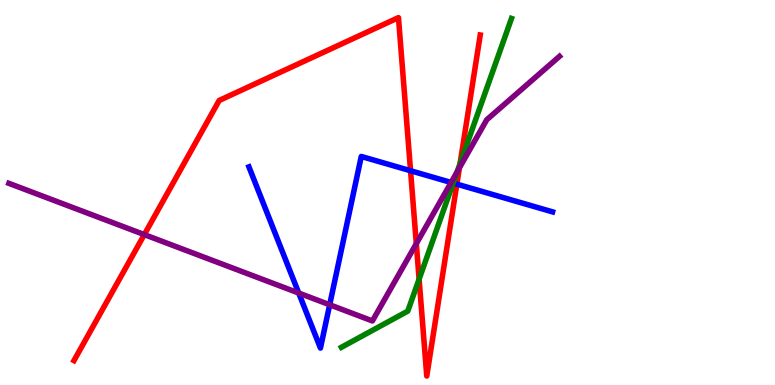[{'lines': ['blue', 'red'], 'intersections': [{'x': 5.3, 'y': 5.57}, {'x': 5.89, 'y': 5.22}]}, {'lines': ['green', 'red'], 'intersections': [{'x': 5.41, 'y': 2.75}, {'x': 5.94, 'y': 5.75}]}, {'lines': ['purple', 'red'], 'intersections': [{'x': 1.86, 'y': 3.91}, {'x': 5.37, 'y': 3.67}, {'x': 5.93, 'y': 5.64}]}, {'lines': ['blue', 'green'], 'intersections': [{'x': 5.85, 'y': 5.24}]}, {'lines': ['blue', 'purple'], 'intersections': [{'x': 3.85, 'y': 2.39}, {'x': 4.25, 'y': 2.08}, {'x': 5.82, 'y': 5.26}]}, {'lines': ['green', 'purple'], 'intersections': [{'x': 5.9, 'y': 5.54}]}]